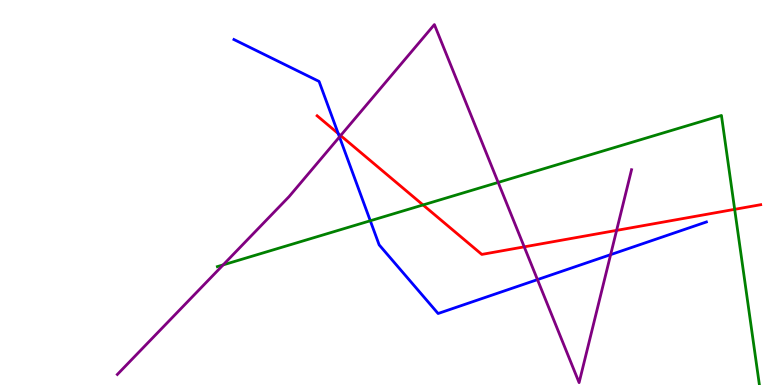[{'lines': ['blue', 'red'], 'intersections': [{'x': 4.36, 'y': 6.53}]}, {'lines': ['green', 'red'], 'intersections': [{'x': 5.46, 'y': 4.68}, {'x': 9.48, 'y': 4.56}]}, {'lines': ['purple', 'red'], 'intersections': [{'x': 4.4, 'y': 6.48}, {'x': 6.76, 'y': 3.59}, {'x': 7.96, 'y': 4.02}]}, {'lines': ['blue', 'green'], 'intersections': [{'x': 4.78, 'y': 4.27}]}, {'lines': ['blue', 'purple'], 'intersections': [{'x': 4.38, 'y': 6.44}, {'x': 6.94, 'y': 2.74}, {'x': 7.88, 'y': 3.39}]}, {'lines': ['green', 'purple'], 'intersections': [{'x': 2.88, 'y': 3.12}, {'x': 6.43, 'y': 5.26}]}]